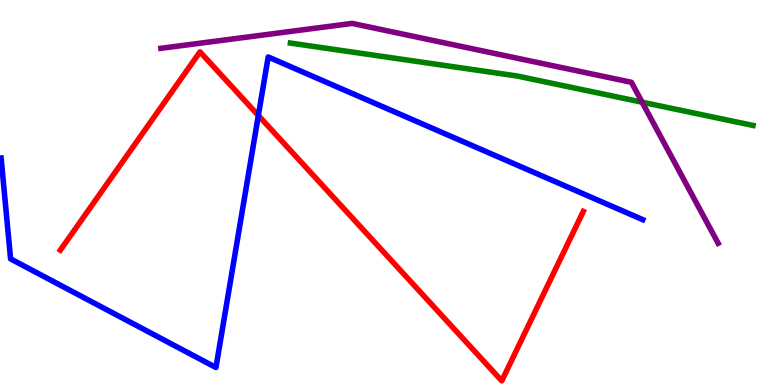[{'lines': ['blue', 'red'], 'intersections': [{'x': 3.33, 'y': 7.0}]}, {'lines': ['green', 'red'], 'intersections': []}, {'lines': ['purple', 'red'], 'intersections': []}, {'lines': ['blue', 'green'], 'intersections': []}, {'lines': ['blue', 'purple'], 'intersections': []}, {'lines': ['green', 'purple'], 'intersections': [{'x': 8.29, 'y': 7.35}]}]